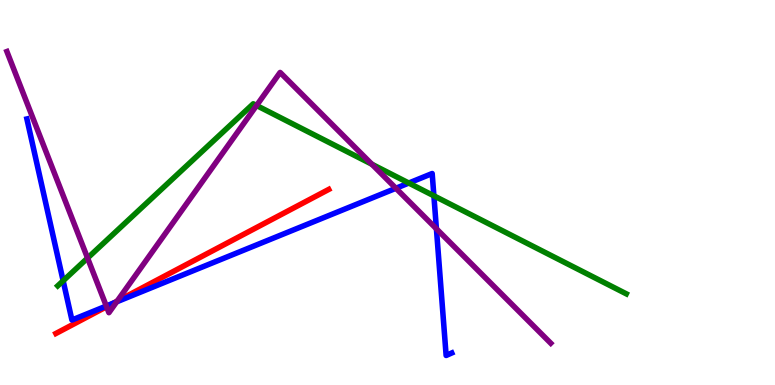[{'lines': ['blue', 'red'], 'intersections': [{'x': 1.46, 'y': 2.12}]}, {'lines': ['green', 'red'], 'intersections': []}, {'lines': ['purple', 'red'], 'intersections': [{'x': 1.38, 'y': 2.03}, {'x': 1.51, 'y': 2.18}]}, {'lines': ['blue', 'green'], 'intersections': [{'x': 0.815, 'y': 2.71}, {'x': 5.27, 'y': 5.25}, {'x': 5.6, 'y': 4.91}]}, {'lines': ['blue', 'purple'], 'intersections': [{'x': 1.37, 'y': 2.05}, {'x': 1.51, 'y': 2.16}, {'x': 5.11, 'y': 5.11}, {'x': 5.63, 'y': 4.06}]}, {'lines': ['green', 'purple'], 'intersections': [{'x': 1.13, 'y': 3.3}, {'x': 3.31, 'y': 7.26}, {'x': 4.8, 'y': 5.73}]}]